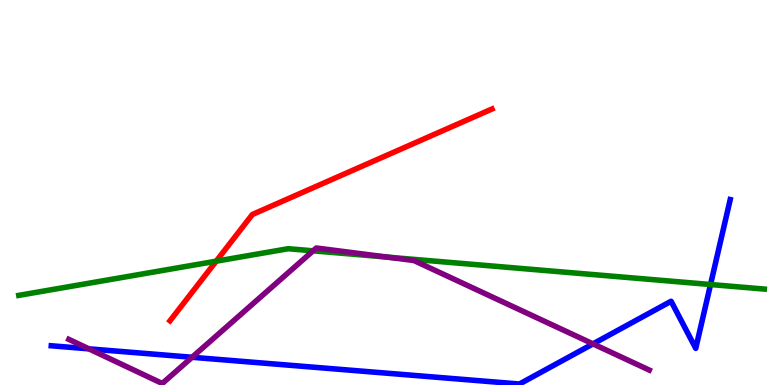[{'lines': ['blue', 'red'], 'intersections': []}, {'lines': ['green', 'red'], 'intersections': [{'x': 2.79, 'y': 3.22}]}, {'lines': ['purple', 'red'], 'intersections': []}, {'lines': ['blue', 'green'], 'intersections': [{'x': 9.17, 'y': 2.61}]}, {'lines': ['blue', 'purple'], 'intersections': [{'x': 1.15, 'y': 0.939}, {'x': 2.48, 'y': 0.72}, {'x': 7.65, 'y': 1.07}]}, {'lines': ['green', 'purple'], 'intersections': [{'x': 4.04, 'y': 3.48}, {'x': 5.0, 'y': 3.32}]}]